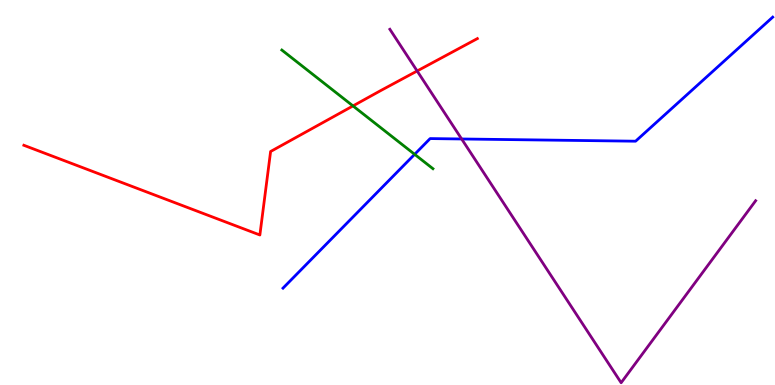[{'lines': ['blue', 'red'], 'intersections': []}, {'lines': ['green', 'red'], 'intersections': [{'x': 4.55, 'y': 7.25}]}, {'lines': ['purple', 'red'], 'intersections': [{'x': 5.38, 'y': 8.16}]}, {'lines': ['blue', 'green'], 'intersections': [{'x': 5.35, 'y': 5.99}]}, {'lines': ['blue', 'purple'], 'intersections': [{'x': 5.96, 'y': 6.39}]}, {'lines': ['green', 'purple'], 'intersections': []}]